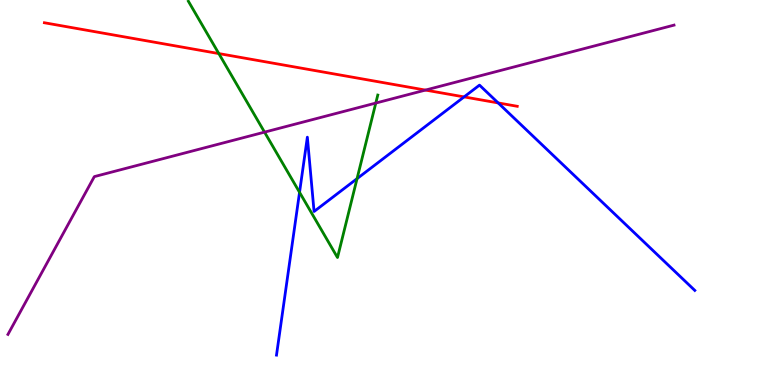[{'lines': ['blue', 'red'], 'intersections': [{'x': 5.99, 'y': 7.48}, {'x': 6.43, 'y': 7.33}]}, {'lines': ['green', 'red'], 'intersections': [{'x': 2.82, 'y': 8.61}]}, {'lines': ['purple', 'red'], 'intersections': [{'x': 5.49, 'y': 7.66}]}, {'lines': ['blue', 'green'], 'intersections': [{'x': 3.87, 'y': 5.0}, {'x': 4.61, 'y': 5.36}]}, {'lines': ['blue', 'purple'], 'intersections': []}, {'lines': ['green', 'purple'], 'intersections': [{'x': 3.41, 'y': 6.57}, {'x': 4.85, 'y': 7.32}]}]